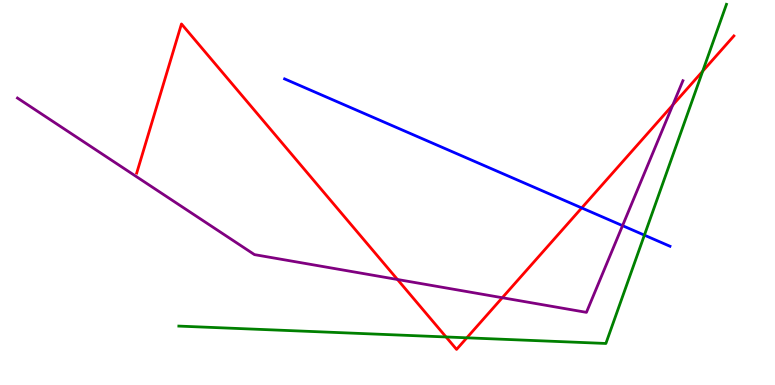[{'lines': ['blue', 'red'], 'intersections': [{'x': 7.51, 'y': 4.6}]}, {'lines': ['green', 'red'], 'intersections': [{'x': 5.76, 'y': 1.25}, {'x': 6.02, 'y': 1.23}, {'x': 9.07, 'y': 8.15}]}, {'lines': ['purple', 'red'], 'intersections': [{'x': 5.13, 'y': 2.74}, {'x': 6.48, 'y': 2.27}, {'x': 8.68, 'y': 7.27}]}, {'lines': ['blue', 'green'], 'intersections': [{'x': 8.31, 'y': 3.89}]}, {'lines': ['blue', 'purple'], 'intersections': [{'x': 8.03, 'y': 4.14}]}, {'lines': ['green', 'purple'], 'intersections': []}]